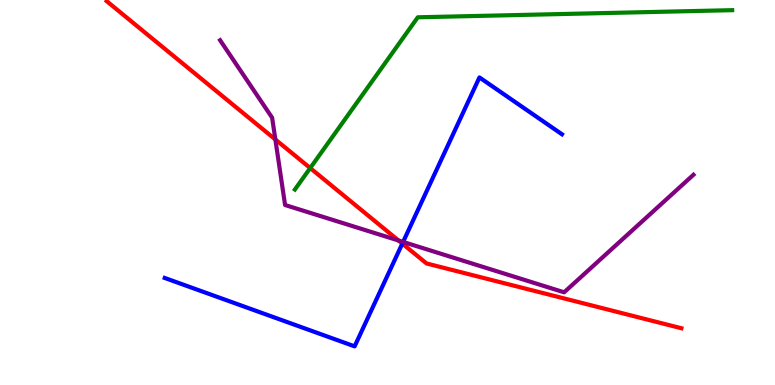[{'lines': ['blue', 'red'], 'intersections': [{'x': 5.19, 'y': 3.67}]}, {'lines': ['green', 'red'], 'intersections': [{'x': 4.0, 'y': 5.63}]}, {'lines': ['purple', 'red'], 'intersections': [{'x': 3.55, 'y': 6.38}, {'x': 5.14, 'y': 3.75}]}, {'lines': ['blue', 'green'], 'intersections': []}, {'lines': ['blue', 'purple'], 'intersections': [{'x': 5.2, 'y': 3.72}]}, {'lines': ['green', 'purple'], 'intersections': []}]